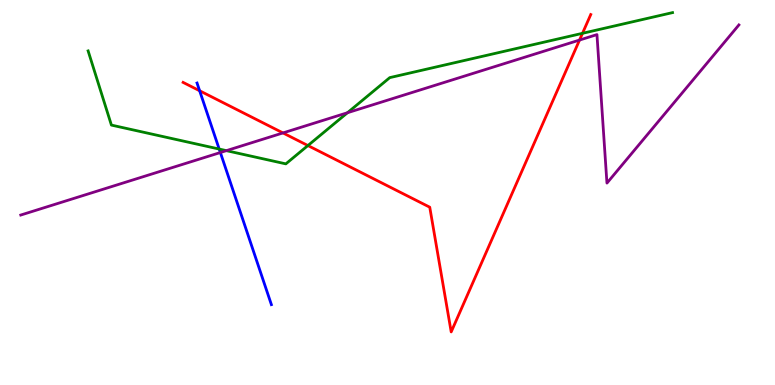[{'lines': ['blue', 'red'], 'intersections': [{'x': 2.58, 'y': 7.64}]}, {'lines': ['green', 'red'], 'intersections': [{'x': 3.97, 'y': 6.22}, {'x': 7.52, 'y': 9.13}]}, {'lines': ['purple', 'red'], 'intersections': [{'x': 3.65, 'y': 6.55}, {'x': 7.48, 'y': 8.96}]}, {'lines': ['blue', 'green'], 'intersections': [{'x': 2.83, 'y': 6.13}]}, {'lines': ['blue', 'purple'], 'intersections': [{'x': 2.84, 'y': 6.04}]}, {'lines': ['green', 'purple'], 'intersections': [{'x': 2.92, 'y': 6.09}, {'x': 4.48, 'y': 7.07}]}]